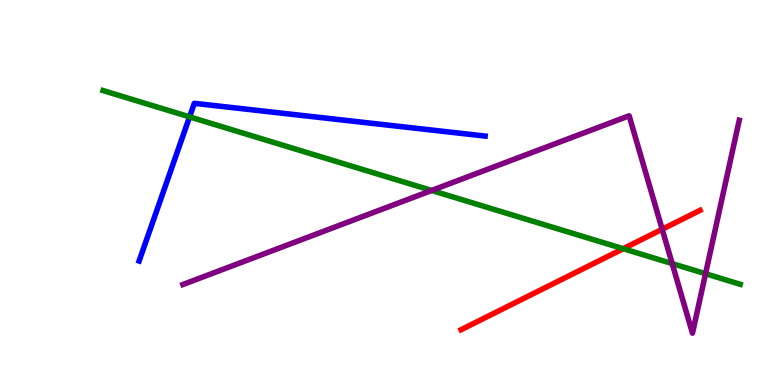[{'lines': ['blue', 'red'], 'intersections': []}, {'lines': ['green', 'red'], 'intersections': [{'x': 8.04, 'y': 3.54}]}, {'lines': ['purple', 'red'], 'intersections': [{'x': 8.54, 'y': 4.05}]}, {'lines': ['blue', 'green'], 'intersections': [{'x': 2.45, 'y': 6.96}]}, {'lines': ['blue', 'purple'], 'intersections': []}, {'lines': ['green', 'purple'], 'intersections': [{'x': 5.57, 'y': 5.05}, {'x': 8.67, 'y': 3.15}, {'x': 9.1, 'y': 2.89}]}]